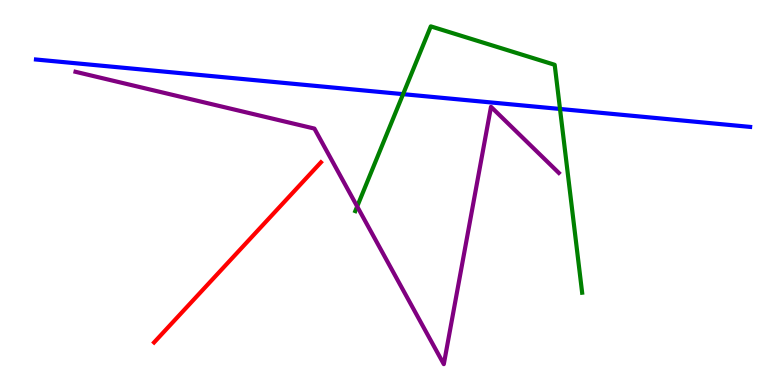[{'lines': ['blue', 'red'], 'intersections': []}, {'lines': ['green', 'red'], 'intersections': []}, {'lines': ['purple', 'red'], 'intersections': []}, {'lines': ['blue', 'green'], 'intersections': [{'x': 5.2, 'y': 7.55}, {'x': 7.23, 'y': 7.17}]}, {'lines': ['blue', 'purple'], 'intersections': []}, {'lines': ['green', 'purple'], 'intersections': [{'x': 4.61, 'y': 4.64}]}]